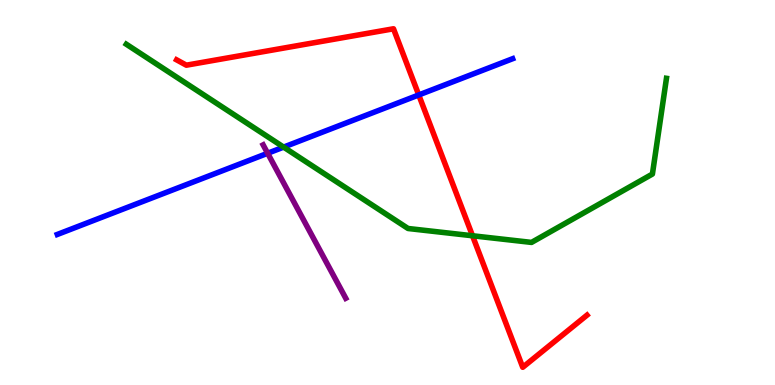[{'lines': ['blue', 'red'], 'intersections': [{'x': 5.4, 'y': 7.53}]}, {'lines': ['green', 'red'], 'intersections': [{'x': 6.1, 'y': 3.88}]}, {'lines': ['purple', 'red'], 'intersections': []}, {'lines': ['blue', 'green'], 'intersections': [{'x': 3.66, 'y': 6.18}]}, {'lines': ['blue', 'purple'], 'intersections': [{'x': 3.45, 'y': 6.02}]}, {'lines': ['green', 'purple'], 'intersections': []}]